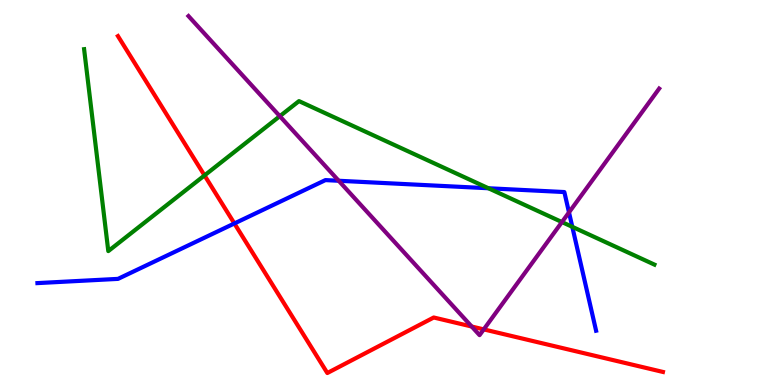[{'lines': ['blue', 'red'], 'intersections': [{'x': 3.02, 'y': 4.2}]}, {'lines': ['green', 'red'], 'intersections': [{'x': 2.64, 'y': 5.44}]}, {'lines': ['purple', 'red'], 'intersections': [{'x': 6.09, 'y': 1.52}, {'x': 6.24, 'y': 1.44}]}, {'lines': ['blue', 'green'], 'intersections': [{'x': 6.3, 'y': 5.11}, {'x': 7.38, 'y': 4.11}]}, {'lines': ['blue', 'purple'], 'intersections': [{'x': 4.37, 'y': 5.3}, {'x': 7.34, 'y': 4.48}]}, {'lines': ['green', 'purple'], 'intersections': [{'x': 3.61, 'y': 6.98}, {'x': 7.25, 'y': 4.23}]}]